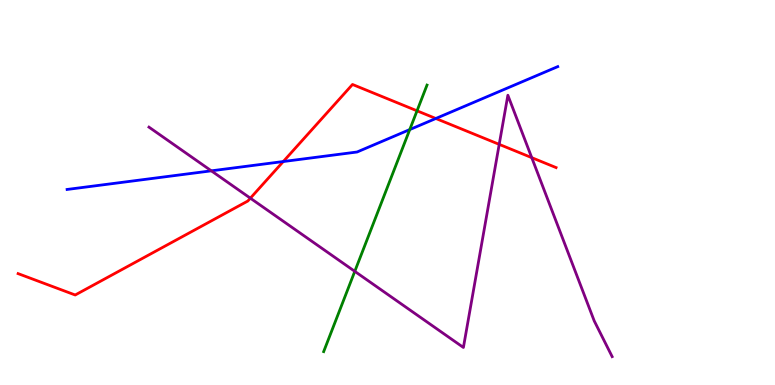[{'lines': ['blue', 'red'], 'intersections': [{'x': 3.66, 'y': 5.8}, {'x': 5.62, 'y': 6.92}]}, {'lines': ['green', 'red'], 'intersections': [{'x': 5.38, 'y': 7.12}]}, {'lines': ['purple', 'red'], 'intersections': [{'x': 3.23, 'y': 4.85}, {'x': 6.44, 'y': 6.25}, {'x': 6.86, 'y': 5.91}]}, {'lines': ['blue', 'green'], 'intersections': [{'x': 5.29, 'y': 6.63}]}, {'lines': ['blue', 'purple'], 'intersections': [{'x': 2.73, 'y': 5.56}]}, {'lines': ['green', 'purple'], 'intersections': [{'x': 4.58, 'y': 2.95}]}]